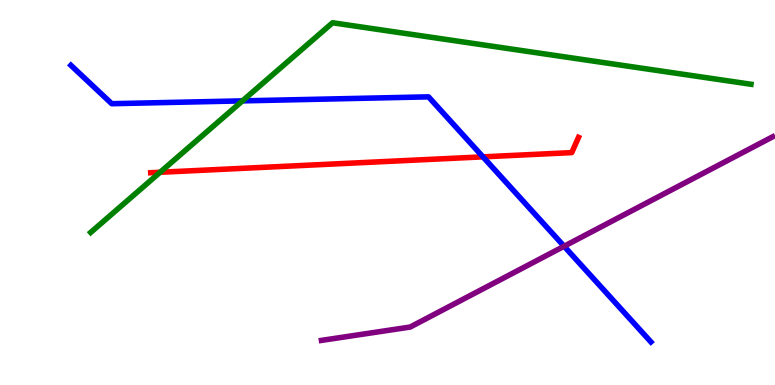[{'lines': ['blue', 'red'], 'intersections': [{'x': 6.23, 'y': 5.93}]}, {'lines': ['green', 'red'], 'intersections': [{'x': 2.07, 'y': 5.53}]}, {'lines': ['purple', 'red'], 'intersections': []}, {'lines': ['blue', 'green'], 'intersections': [{'x': 3.13, 'y': 7.38}]}, {'lines': ['blue', 'purple'], 'intersections': [{'x': 7.28, 'y': 3.6}]}, {'lines': ['green', 'purple'], 'intersections': []}]